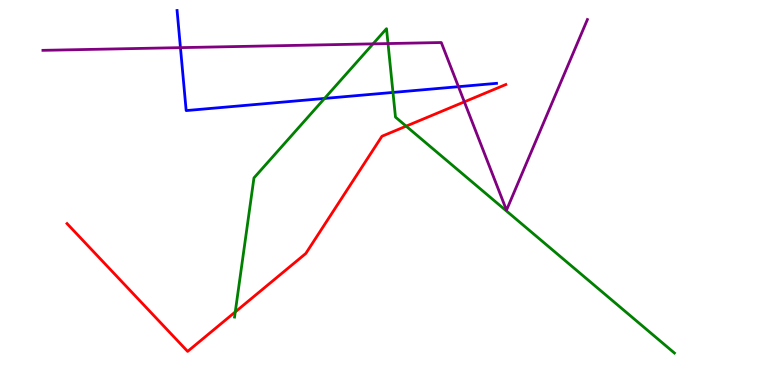[{'lines': ['blue', 'red'], 'intersections': []}, {'lines': ['green', 'red'], 'intersections': [{'x': 3.04, 'y': 1.9}, {'x': 5.24, 'y': 6.72}]}, {'lines': ['purple', 'red'], 'intersections': [{'x': 5.99, 'y': 7.35}]}, {'lines': ['blue', 'green'], 'intersections': [{'x': 4.19, 'y': 7.44}, {'x': 5.07, 'y': 7.6}]}, {'lines': ['blue', 'purple'], 'intersections': [{'x': 2.33, 'y': 8.76}, {'x': 5.92, 'y': 7.75}]}, {'lines': ['green', 'purple'], 'intersections': [{'x': 4.81, 'y': 8.86}, {'x': 5.01, 'y': 8.87}]}]